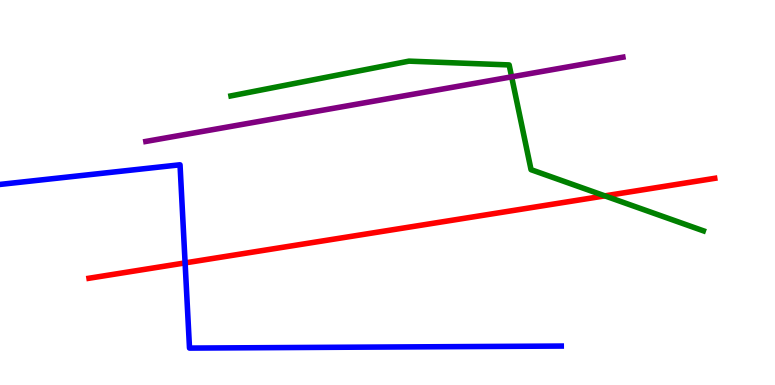[{'lines': ['blue', 'red'], 'intersections': [{'x': 2.39, 'y': 3.17}]}, {'lines': ['green', 'red'], 'intersections': [{'x': 7.8, 'y': 4.91}]}, {'lines': ['purple', 'red'], 'intersections': []}, {'lines': ['blue', 'green'], 'intersections': []}, {'lines': ['blue', 'purple'], 'intersections': []}, {'lines': ['green', 'purple'], 'intersections': [{'x': 6.6, 'y': 8.0}]}]